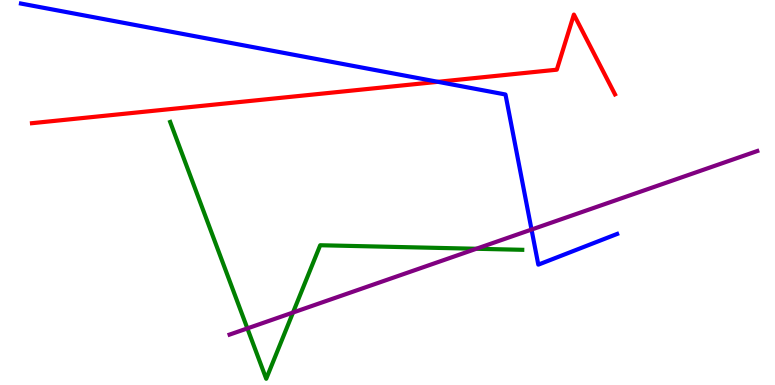[{'lines': ['blue', 'red'], 'intersections': [{'x': 5.65, 'y': 7.87}]}, {'lines': ['green', 'red'], 'intersections': []}, {'lines': ['purple', 'red'], 'intersections': []}, {'lines': ['blue', 'green'], 'intersections': []}, {'lines': ['blue', 'purple'], 'intersections': [{'x': 6.86, 'y': 4.04}]}, {'lines': ['green', 'purple'], 'intersections': [{'x': 3.19, 'y': 1.47}, {'x': 3.78, 'y': 1.88}, {'x': 6.15, 'y': 3.54}]}]